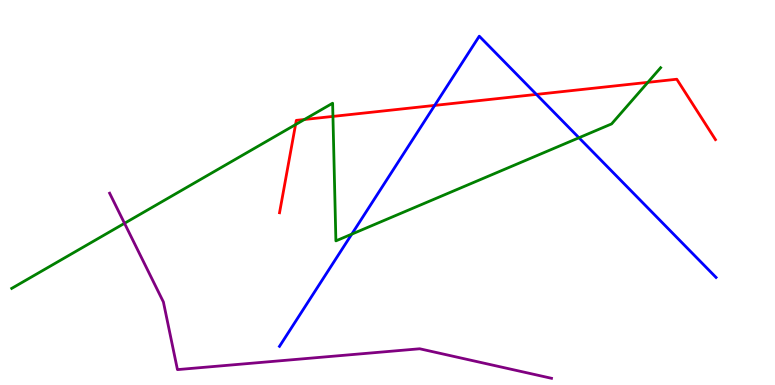[{'lines': ['blue', 'red'], 'intersections': [{'x': 5.61, 'y': 7.26}, {'x': 6.92, 'y': 7.55}]}, {'lines': ['green', 'red'], 'intersections': [{'x': 3.81, 'y': 6.76}, {'x': 3.93, 'y': 6.9}, {'x': 4.3, 'y': 6.98}, {'x': 8.36, 'y': 7.86}]}, {'lines': ['purple', 'red'], 'intersections': []}, {'lines': ['blue', 'green'], 'intersections': [{'x': 4.54, 'y': 3.92}, {'x': 7.47, 'y': 6.42}]}, {'lines': ['blue', 'purple'], 'intersections': []}, {'lines': ['green', 'purple'], 'intersections': [{'x': 1.61, 'y': 4.2}]}]